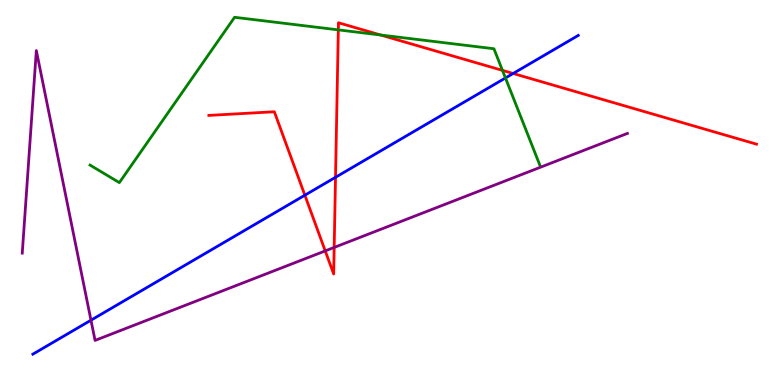[{'lines': ['blue', 'red'], 'intersections': [{'x': 3.93, 'y': 4.93}, {'x': 4.33, 'y': 5.4}, {'x': 6.62, 'y': 8.09}]}, {'lines': ['green', 'red'], 'intersections': [{'x': 4.37, 'y': 9.22}, {'x': 4.91, 'y': 9.09}, {'x': 6.48, 'y': 8.17}]}, {'lines': ['purple', 'red'], 'intersections': [{'x': 4.2, 'y': 3.48}, {'x': 4.31, 'y': 3.57}]}, {'lines': ['blue', 'green'], 'intersections': [{'x': 6.52, 'y': 7.97}]}, {'lines': ['blue', 'purple'], 'intersections': [{'x': 1.17, 'y': 1.68}]}, {'lines': ['green', 'purple'], 'intersections': []}]